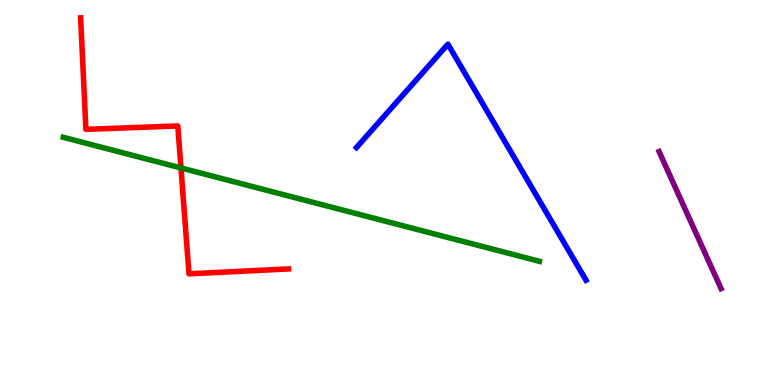[{'lines': ['blue', 'red'], 'intersections': []}, {'lines': ['green', 'red'], 'intersections': [{'x': 2.34, 'y': 5.64}]}, {'lines': ['purple', 'red'], 'intersections': []}, {'lines': ['blue', 'green'], 'intersections': []}, {'lines': ['blue', 'purple'], 'intersections': []}, {'lines': ['green', 'purple'], 'intersections': []}]